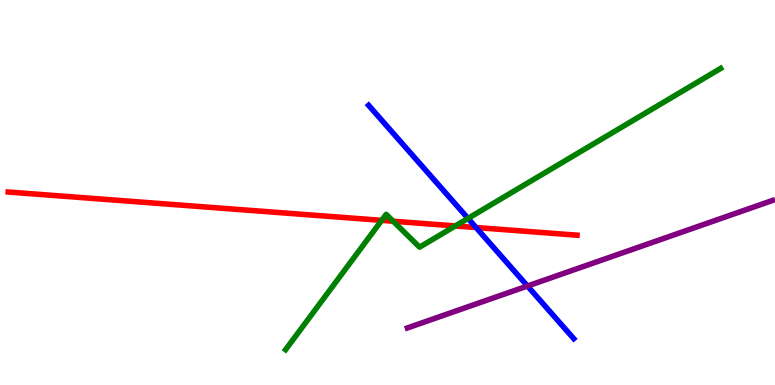[{'lines': ['blue', 'red'], 'intersections': [{'x': 6.14, 'y': 4.09}]}, {'lines': ['green', 'red'], 'intersections': [{'x': 4.93, 'y': 4.28}, {'x': 5.07, 'y': 4.25}, {'x': 5.87, 'y': 4.13}]}, {'lines': ['purple', 'red'], 'intersections': []}, {'lines': ['blue', 'green'], 'intersections': [{'x': 6.04, 'y': 4.33}]}, {'lines': ['blue', 'purple'], 'intersections': [{'x': 6.81, 'y': 2.57}]}, {'lines': ['green', 'purple'], 'intersections': []}]